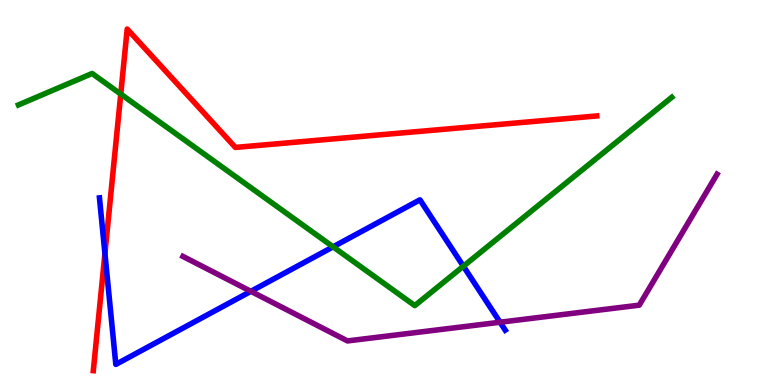[{'lines': ['blue', 'red'], 'intersections': [{'x': 1.35, 'y': 3.41}]}, {'lines': ['green', 'red'], 'intersections': [{'x': 1.56, 'y': 7.56}]}, {'lines': ['purple', 'red'], 'intersections': []}, {'lines': ['blue', 'green'], 'intersections': [{'x': 4.3, 'y': 3.59}, {'x': 5.98, 'y': 3.09}]}, {'lines': ['blue', 'purple'], 'intersections': [{'x': 3.24, 'y': 2.43}, {'x': 6.45, 'y': 1.63}]}, {'lines': ['green', 'purple'], 'intersections': []}]